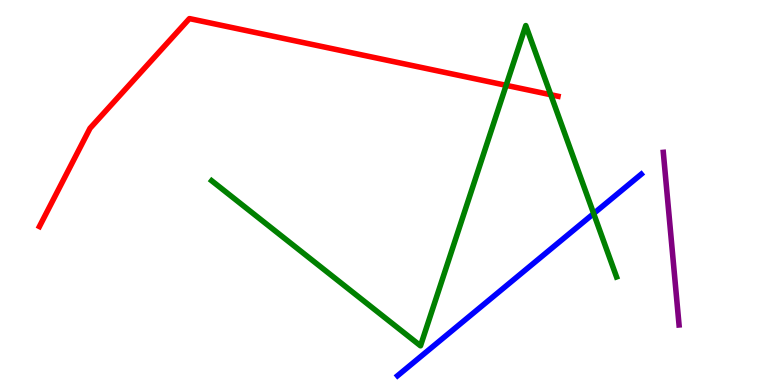[{'lines': ['blue', 'red'], 'intersections': []}, {'lines': ['green', 'red'], 'intersections': [{'x': 6.53, 'y': 7.78}, {'x': 7.11, 'y': 7.54}]}, {'lines': ['purple', 'red'], 'intersections': []}, {'lines': ['blue', 'green'], 'intersections': [{'x': 7.66, 'y': 4.45}]}, {'lines': ['blue', 'purple'], 'intersections': []}, {'lines': ['green', 'purple'], 'intersections': []}]